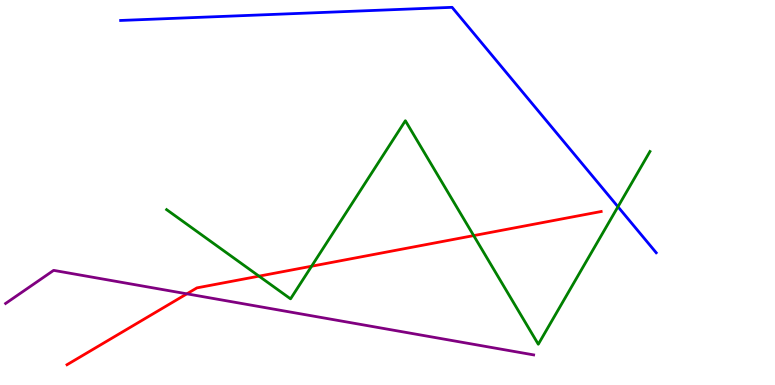[{'lines': ['blue', 'red'], 'intersections': []}, {'lines': ['green', 'red'], 'intersections': [{'x': 3.34, 'y': 2.83}, {'x': 4.02, 'y': 3.09}, {'x': 6.11, 'y': 3.88}]}, {'lines': ['purple', 'red'], 'intersections': [{'x': 2.41, 'y': 2.37}]}, {'lines': ['blue', 'green'], 'intersections': [{'x': 7.97, 'y': 4.63}]}, {'lines': ['blue', 'purple'], 'intersections': []}, {'lines': ['green', 'purple'], 'intersections': []}]